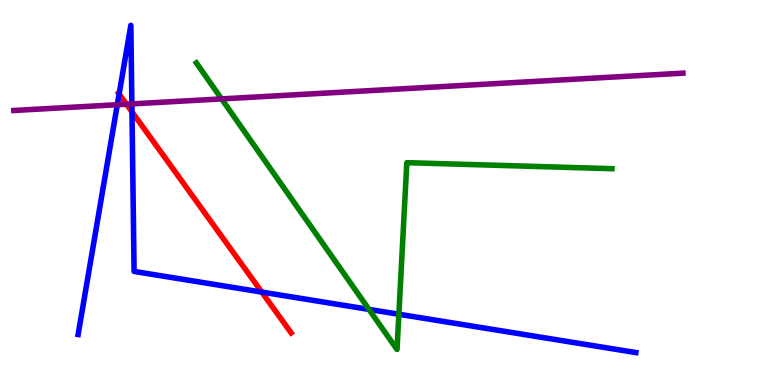[{'lines': ['blue', 'red'], 'intersections': [{'x': 1.54, 'y': 7.56}, {'x': 1.7, 'y': 7.09}, {'x': 3.38, 'y': 2.41}]}, {'lines': ['green', 'red'], 'intersections': []}, {'lines': ['purple', 'red'], 'intersections': [{'x': 1.63, 'y': 7.29}]}, {'lines': ['blue', 'green'], 'intersections': [{'x': 4.76, 'y': 1.96}, {'x': 5.15, 'y': 1.84}]}, {'lines': ['blue', 'purple'], 'intersections': [{'x': 1.51, 'y': 7.28}, {'x': 1.7, 'y': 7.3}]}, {'lines': ['green', 'purple'], 'intersections': [{'x': 2.86, 'y': 7.43}]}]